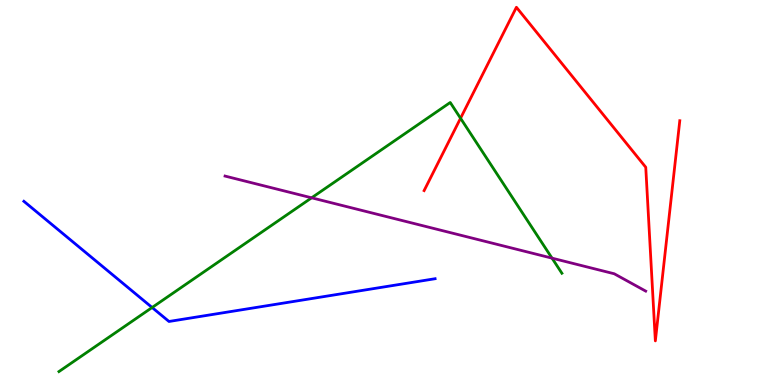[{'lines': ['blue', 'red'], 'intersections': []}, {'lines': ['green', 'red'], 'intersections': [{'x': 5.94, 'y': 6.93}]}, {'lines': ['purple', 'red'], 'intersections': []}, {'lines': ['blue', 'green'], 'intersections': [{'x': 1.96, 'y': 2.01}]}, {'lines': ['blue', 'purple'], 'intersections': []}, {'lines': ['green', 'purple'], 'intersections': [{'x': 4.02, 'y': 4.86}, {'x': 7.12, 'y': 3.29}]}]